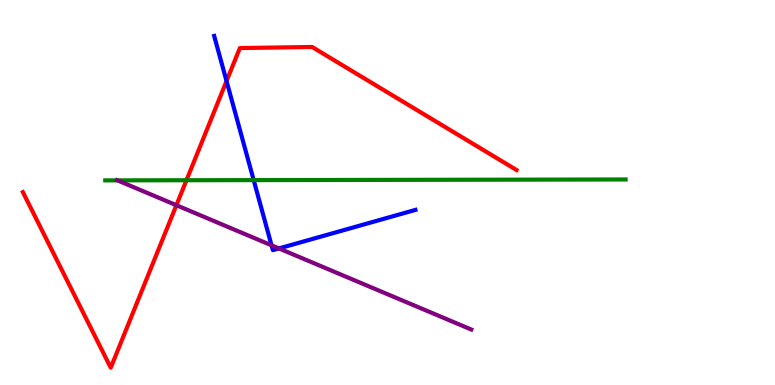[{'lines': ['blue', 'red'], 'intersections': [{'x': 2.92, 'y': 7.89}]}, {'lines': ['green', 'red'], 'intersections': [{'x': 2.41, 'y': 5.32}]}, {'lines': ['purple', 'red'], 'intersections': [{'x': 2.28, 'y': 4.67}]}, {'lines': ['blue', 'green'], 'intersections': [{'x': 3.27, 'y': 5.32}]}, {'lines': ['blue', 'purple'], 'intersections': [{'x': 3.5, 'y': 3.63}, {'x': 3.6, 'y': 3.55}]}, {'lines': ['green', 'purple'], 'intersections': [{'x': 1.52, 'y': 5.32}]}]